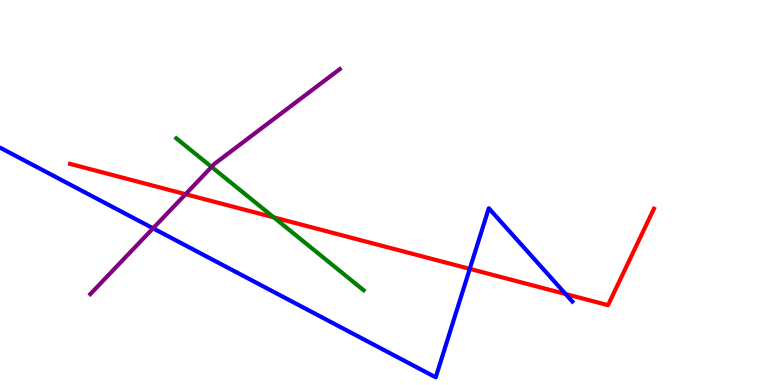[{'lines': ['blue', 'red'], 'intersections': [{'x': 6.06, 'y': 3.02}, {'x': 7.3, 'y': 2.36}]}, {'lines': ['green', 'red'], 'intersections': [{'x': 3.53, 'y': 4.35}]}, {'lines': ['purple', 'red'], 'intersections': [{'x': 2.39, 'y': 4.96}]}, {'lines': ['blue', 'green'], 'intersections': []}, {'lines': ['blue', 'purple'], 'intersections': [{'x': 1.97, 'y': 4.07}]}, {'lines': ['green', 'purple'], 'intersections': [{'x': 2.73, 'y': 5.66}]}]